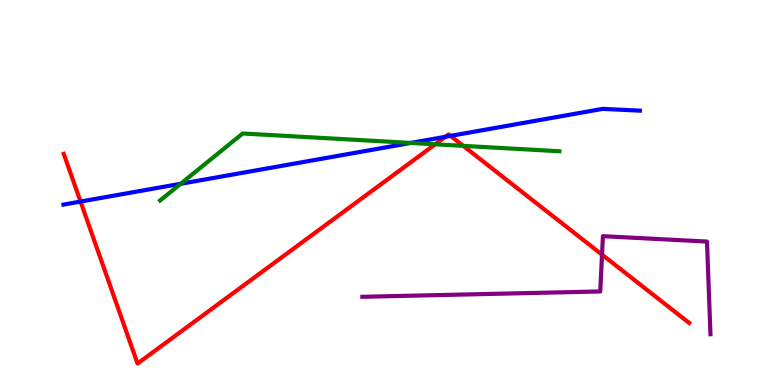[{'lines': ['blue', 'red'], 'intersections': [{'x': 1.04, 'y': 4.76}, {'x': 5.75, 'y': 6.45}, {'x': 5.81, 'y': 6.47}]}, {'lines': ['green', 'red'], 'intersections': [{'x': 5.62, 'y': 6.25}, {'x': 5.98, 'y': 6.21}]}, {'lines': ['purple', 'red'], 'intersections': [{'x': 7.77, 'y': 3.39}]}, {'lines': ['blue', 'green'], 'intersections': [{'x': 2.33, 'y': 5.23}, {'x': 5.3, 'y': 6.29}]}, {'lines': ['blue', 'purple'], 'intersections': []}, {'lines': ['green', 'purple'], 'intersections': []}]